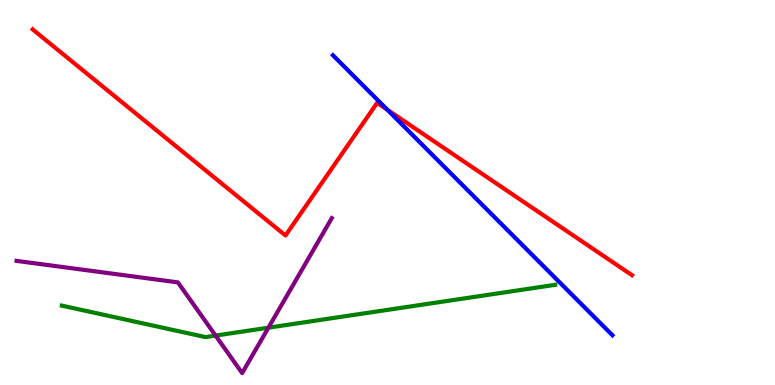[{'lines': ['blue', 'red'], 'intersections': [{'x': 5.0, 'y': 7.15}]}, {'lines': ['green', 'red'], 'intersections': []}, {'lines': ['purple', 'red'], 'intersections': []}, {'lines': ['blue', 'green'], 'intersections': []}, {'lines': ['blue', 'purple'], 'intersections': []}, {'lines': ['green', 'purple'], 'intersections': [{'x': 2.78, 'y': 1.28}, {'x': 3.46, 'y': 1.49}]}]